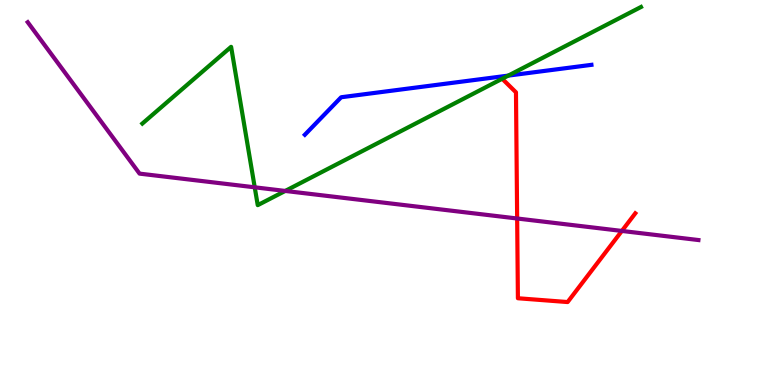[{'lines': ['blue', 'red'], 'intersections': []}, {'lines': ['green', 'red'], 'intersections': []}, {'lines': ['purple', 'red'], 'intersections': [{'x': 6.67, 'y': 4.32}, {'x': 8.02, 'y': 4.0}]}, {'lines': ['blue', 'green'], 'intersections': [{'x': 6.56, 'y': 8.04}]}, {'lines': ['blue', 'purple'], 'intersections': []}, {'lines': ['green', 'purple'], 'intersections': [{'x': 3.29, 'y': 5.13}, {'x': 3.68, 'y': 5.04}]}]